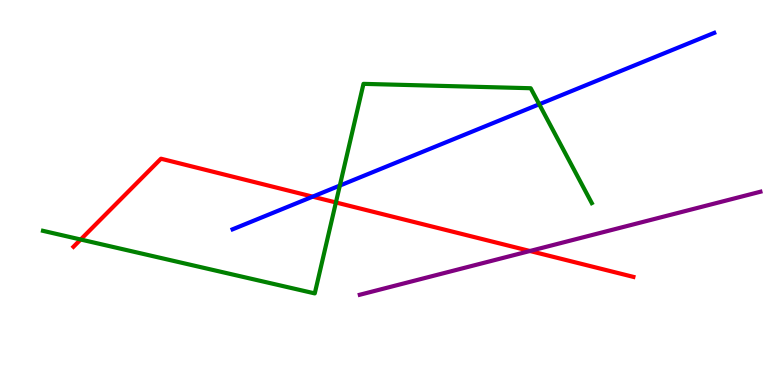[{'lines': ['blue', 'red'], 'intersections': [{'x': 4.03, 'y': 4.89}]}, {'lines': ['green', 'red'], 'intersections': [{'x': 1.04, 'y': 3.78}, {'x': 4.33, 'y': 4.74}]}, {'lines': ['purple', 'red'], 'intersections': [{'x': 6.84, 'y': 3.48}]}, {'lines': ['blue', 'green'], 'intersections': [{'x': 4.38, 'y': 5.18}, {'x': 6.96, 'y': 7.29}]}, {'lines': ['blue', 'purple'], 'intersections': []}, {'lines': ['green', 'purple'], 'intersections': []}]